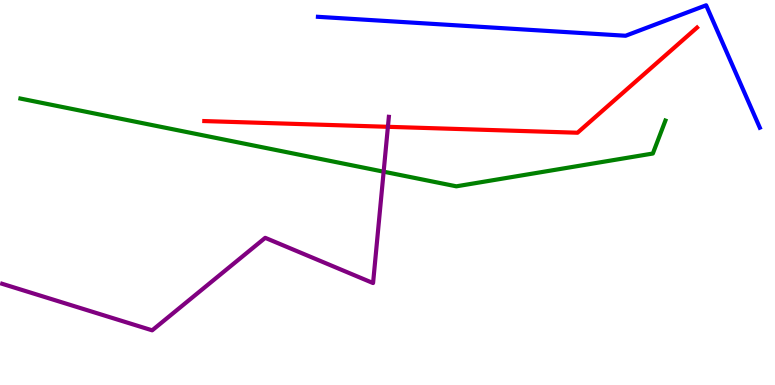[{'lines': ['blue', 'red'], 'intersections': []}, {'lines': ['green', 'red'], 'intersections': []}, {'lines': ['purple', 'red'], 'intersections': [{'x': 5.01, 'y': 6.71}]}, {'lines': ['blue', 'green'], 'intersections': []}, {'lines': ['blue', 'purple'], 'intersections': []}, {'lines': ['green', 'purple'], 'intersections': [{'x': 4.95, 'y': 5.54}]}]